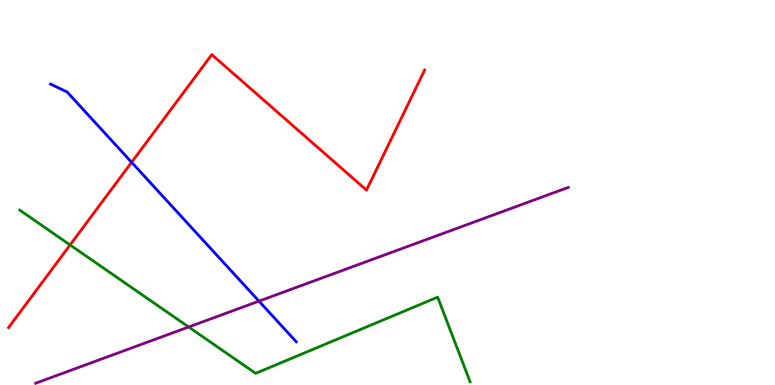[{'lines': ['blue', 'red'], 'intersections': [{'x': 1.7, 'y': 5.78}]}, {'lines': ['green', 'red'], 'intersections': [{'x': 0.904, 'y': 3.64}]}, {'lines': ['purple', 'red'], 'intersections': []}, {'lines': ['blue', 'green'], 'intersections': []}, {'lines': ['blue', 'purple'], 'intersections': [{'x': 3.34, 'y': 2.18}]}, {'lines': ['green', 'purple'], 'intersections': [{'x': 2.43, 'y': 1.51}]}]